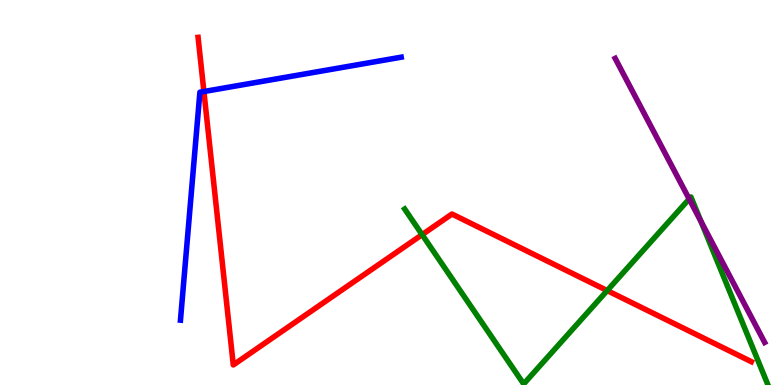[{'lines': ['blue', 'red'], 'intersections': [{'x': 2.63, 'y': 7.62}]}, {'lines': ['green', 'red'], 'intersections': [{'x': 5.45, 'y': 3.91}, {'x': 7.83, 'y': 2.45}]}, {'lines': ['purple', 'red'], 'intersections': []}, {'lines': ['blue', 'green'], 'intersections': []}, {'lines': ['blue', 'purple'], 'intersections': []}, {'lines': ['green', 'purple'], 'intersections': [{'x': 8.89, 'y': 4.83}, {'x': 9.04, 'y': 4.25}]}]